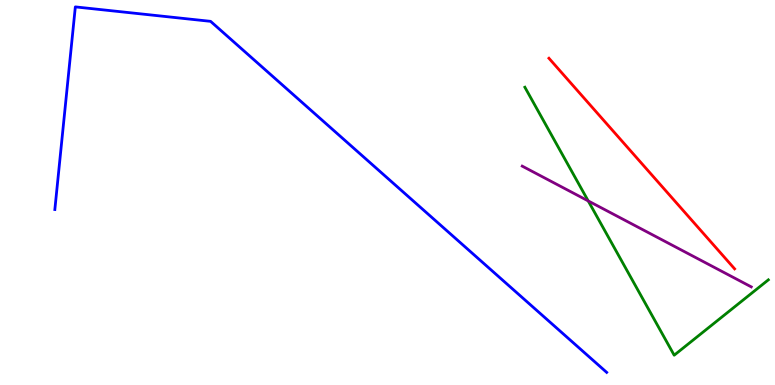[{'lines': ['blue', 'red'], 'intersections': []}, {'lines': ['green', 'red'], 'intersections': []}, {'lines': ['purple', 'red'], 'intersections': []}, {'lines': ['blue', 'green'], 'intersections': []}, {'lines': ['blue', 'purple'], 'intersections': []}, {'lines': ['green', 'purple'], 'intersections': [{'x': 7.59, 'y': 4.78}]}]